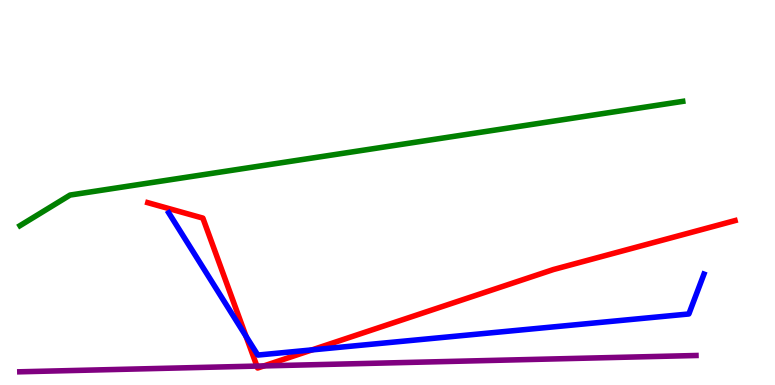[{'lines': ['blue', 'red'], 'intersections': [{'x': 3.17, 'y': 1.27}, {'x': 4.03, 'y': 0.912}]}, {'lines': ['green', 'red'], 'intersections': []}, {'lines': ['purple', 'red'], 'intersections': [{'x': 3.31, 'y': 0.491}, {'x': 3.4, 'y': 0.496}]}, {'lines': ['blue', 'green'], 'intersections': []}, {'lines': ['blue', 'purple'], 'intersections': []}, {'lines': ['green', 'purple'], 'intersections': []}]